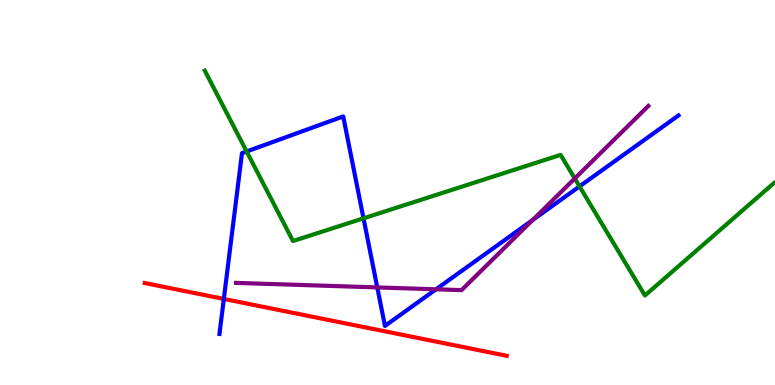[{'lines': ['blue', 'red'], 'intersections': [{'x': 2.89, 'y': 2.24}]}, {'lines': ['green', 'red'], 'intersections': []}, {'lines': ['purple', 'red'], 'intersections': []}, {'lines': ['blue', 'green'], 'intersections': [{'x': 3.18, 'y': 6.07}, {'x': 4.69, 'y': 4.33}, {'x': 7.48, 'y': 5.16}]}, {'lines': ['blue', 'purple'], 'intersections': [{'x': 4.87, 'y': 2.53}, {'x': 5.63, 'y': 2.49}, {'x': 6.87, 'y': 4.29}]}, {'lines': ['green', 'purple'], 'intersections': [{'x': 7.42, 'y': 5.36}]}]